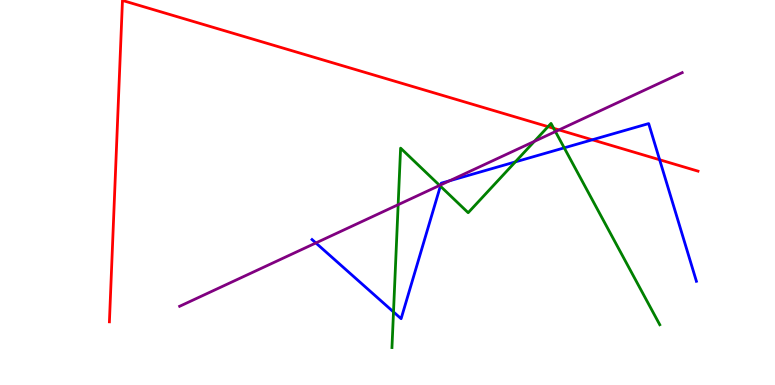[{'lines': ['blue', 'red'], 'intersections': [{'x': 7.64, 'y': 6.37}, {'x': 8.51, 'y': 5.85}]}, {'lines': ['green', 'red'], 'intersections': [{'x': 7.07, 'y': 6.71}, {'x': 7.14, 'y': 6.67}]}, {'lines': ['purple', 'red'], 'intersections': [{'x': 7.21, 'y': 6.63}]}, {'lines': ['blue', 'green'], 'intersections': [{'x': 5.08, 'y': 1.9}, {'x': 5.68, 'y': 5.16}, {'x': 6.65, 'y': 5.79}, {'x': 7.28, 'y': 6.16}]}, {'lines': ['blue', 'purple'], 'intersections': [{'x': 4.08, 'y': 3.69}, {'x': 5.69, 'y': 5.2}, {'x': 5.8, 'y': 5.3}]}, {'lines': ['green', 'purple'], 'intersections': [{'x': 5.14, 'y': 4.68}, {'x': 5.67, 'y': 5.18}, {'x': 6.9, 'y': 6.33}, {'x': 7.17, 'y': 6.58}]}]